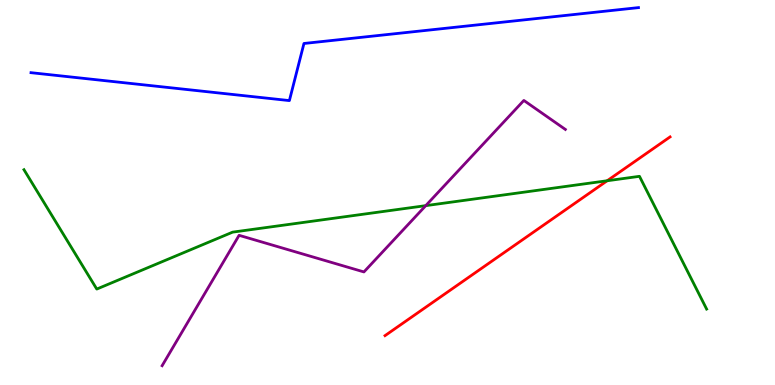[{'lines': ['blue', 'red'], 'intersections': []}, {'lines': ['green', 'red'], 'intersections': [{'x': 7.83, 'y': 5.31}]}, {'lines': ['purple', 'red'], 'intersections': []}, {'lines': ['blue', 'green'], 'intersections': []}, {'lines': ['blue', 'purple'], 'intersections': []}, {'lines': ['green', 'purple'], 'intersections': [{'x': 5.49, 'y': 4.66}]}]